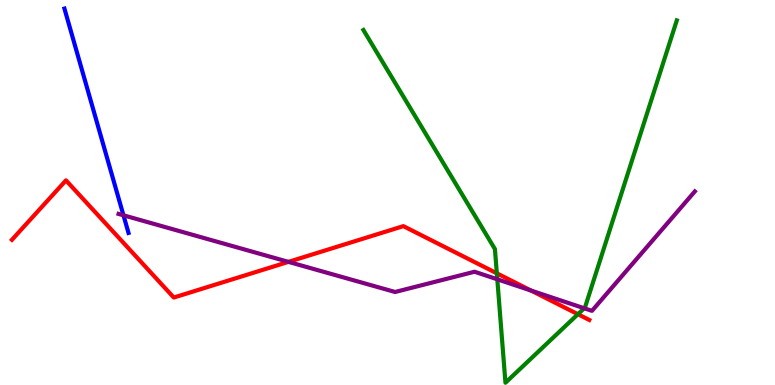[{'lines': ['blue', 'red'], 'intersections': []}, {'lines': ['green', 'red'], 'intersections': [{'x': 6.41, 'y': 2.9}, {'x': 7.46, 'y': 1.84}]}, {'lines': ['purple', 'red'], 'intersections': [{'x': 3.72, 'y': 3.2}, {'x': 6.85, 'y': 2.45}]}, {'lines': ['blue', 'green'], 'intersections': []}, {'lines': ['blue', 'purple'], 'intersections': [{'x': 1.59, 'y': 4.41}]}, {'lines': ['green', 'purple'], 'intersections': [{'x': 6.42, 'y': 2.75}, {'x': 7.54, 'y': 1.99}]}]